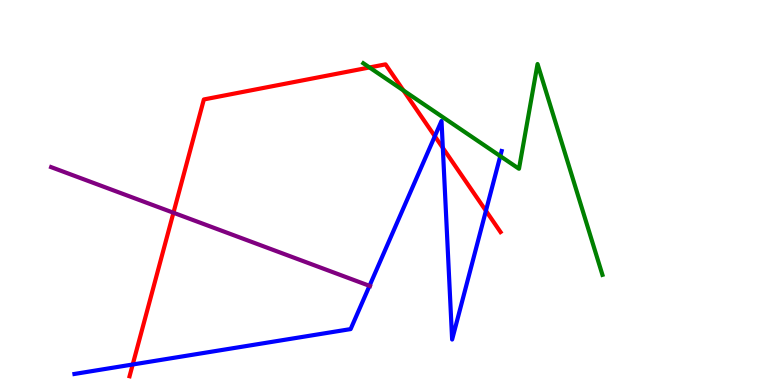[{'lines': ['blue', 'red'], 'intersections': [{'x': 1.71, 'y': 0.533}, {'x': 5.61, 'y': 6.46}, {'x': 5.71, 'y': 6.16}, {'x': 6.27, 'y': 4.53}]}, {'lines': ['green', 'red'], 'intersections': [{'x': 4.77, 'y': 8.25}, {'x': 5.21, 'y': 7.65}]}, {'lines': ['purple', 'red'], 'intersections': [{'x': 2.24, 'y': 4.47}]}, {'lines': ['blue', 'green'], 'intersections': [{'x': 6.46, 'y': 5.95}]}, {'lines': ['blue', 'purple'], 'intersections': [{'x': 4.77, 'y': 2.58}]}, {'lines': ['green', 'purple'], 'intersections': []}]